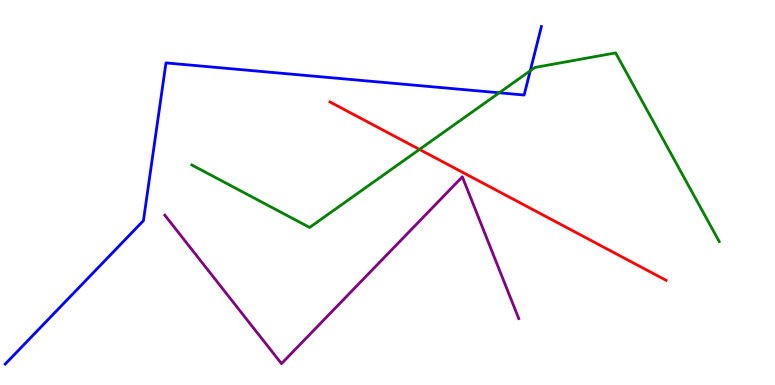[{'lines': ['blue', 'red'], 'intersections': []}, {'lines': ['green', 'red'], 'intersections': [{'x': 5.41, 'y': 6.12}]}, {'lines': ['purple', 'red'], 'intersections': []}, {'lines': ['blue', 'green'], 'intersections': [{'x': 6.44, 'y': 7.59}, {'x': 6.84, 'y': 8.16}]}, {'lines': ['blue', 'purple'], 'intersections': []}, {'lines': ['green', 'purple'], 'intersections': []}]